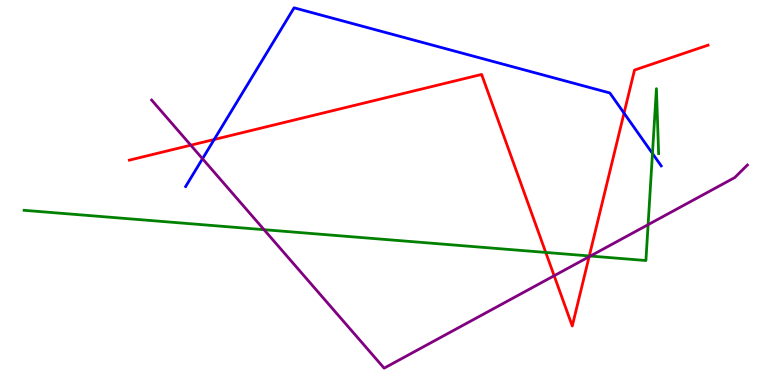[{'lines': ['blue', 'red'], 'intersections': [{'x': 2.76, 'y': 6.38}, {'x': 8.05, 'y': 7.06}]}, {'lines': ['green', 'red'], 'intersections': [{'x': 7.04, 'y': 3.44}, {'x': 7.6, 'y': 3.35}]}, {'lines': ['purple', 'red'], 'intersections': [{'x': 2.46, 'y': 6.23}, {'x': 7.15, 'y': 2.84}, {'x': 7.6, 'y': 3.33}]}, {'lines': ['blue', 'green'], 'intersections': [{'x': 8.42, 'y': 6.01}]}, {'lines': ['blue', 'purple'], 'intersections': [{'x': 2.61, 'y': 5.88}]}, {'lines': ['green', 'purple'], 'intersections': [{'x': 3.41, 'y': 4.03}, {'x': 7.62, 'y': 3.35}, {'x': 8.36, 'y': 4.16}]}]